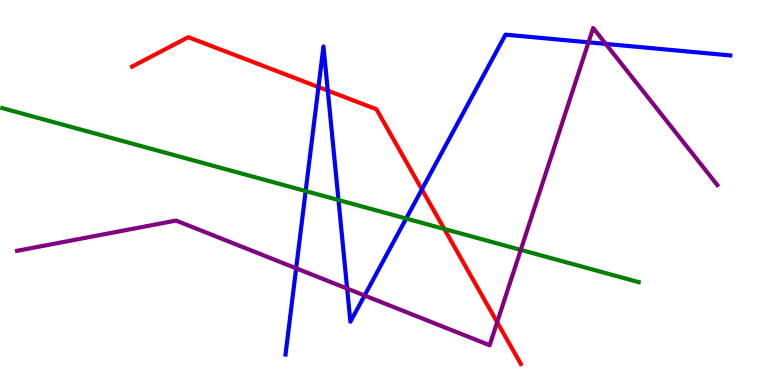[{'lines': ['blue', 'red'], 'intersections': [{'x': 4.11, 'y': 7.74}, {'x': 4.23, 'y': 7.65}, {'x': 5.44, 'y': 5.08}]}, {'lines': ['green', 'red'], 'intersections': [{'x': 5.73, 'y': 4.05}]}, {'lines': ['purple', 'red'], 'intersections': [{'x': 6.42, 'y': 1.63}]}, {'lines': ['blue', 'green'], 'intersections': [{'x': 3.94, 'y': 5.04}, {'x': 4.37, 'y': 4.8}, {'x': 5.24, 'y': 4.32}]}, {'lines': ['blue', 'purple'], 'intersections': [{'x': 3.82, 'y': 3.03}, {'x': 4.48, 'y': 2.5}, {'x': 4.7, 'y': 2.32}, {'x': 7.59, 'y': 8.9}, {'x': 7.82, 'y': 8.86}]}, {'lines': ['green', 'purple'], 'intersections': [{'x': 6.72, 'y': 3.51}]}]